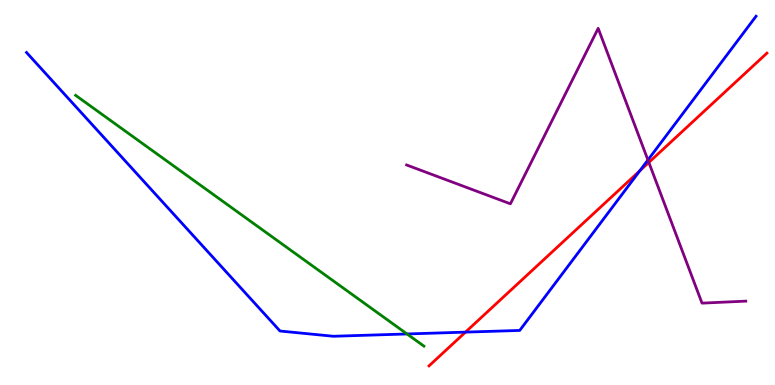[{'lines': ['blue', 'red'], 'intersections': [{'x': 6.01, 'y': 1.37}, {'x': 8.26, 'y': 5.56}]}, {'lines': ['green', 'red'], 'intersections': []}, {'lines': ['purple', 'red'], 'intersections': [{'x': 8.37, 'y': 5.78}]}, {'lines': ['blue', 'green'], 'intersections': [{'x': 5.25, 'y': 1.33}]}, {'lines': ['blue', 'purple'], 'intersections': [{'x': 8.36, 'y': 5.84}]}, {'lines': ['green', 'purple'], 'intersections': []}]